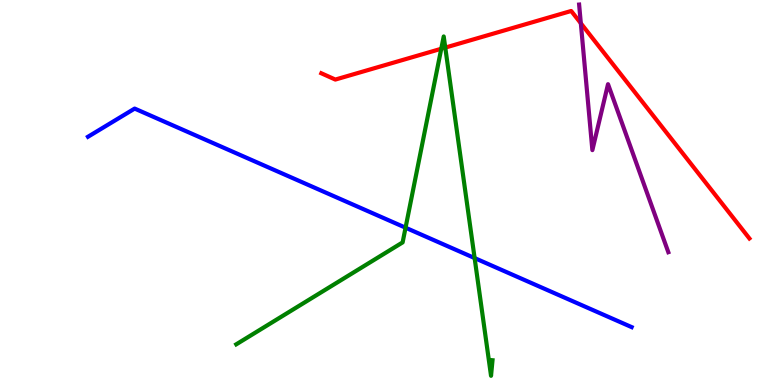[{'lines': ['blue', 'red'], 'intersections': []}, {'lines': ['green', 'red'], 'intersections': [{'x': 5.69, 'y': 8.73}, {'x': 5.75, 'y': 8.76}]}, {'lines': ['purple', 'red'], 'intersections': [{'x': 7.49, 'y': 9.4}]}, {'lines': ['blue', 'green'], 'intersections': [{'x': 5.23, 'y': 4.09}, {'x': 6.12, 'y': 3.3}]}, {'lines': ['blue', 'purple'], 'intersections': []}, {'lines': ['green', 'purple'], 'intersections': []}]